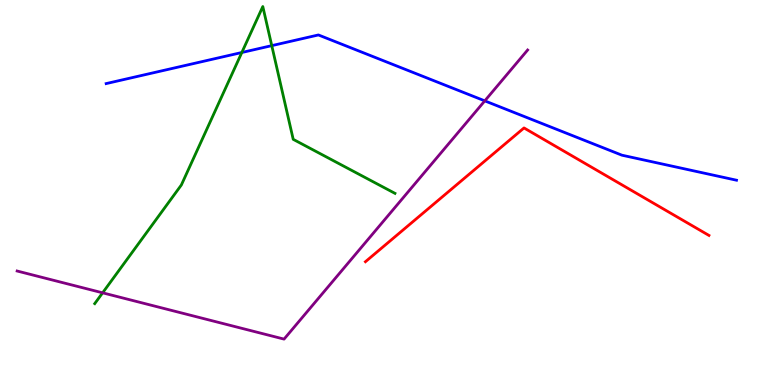[{'lines': ['blue', 'red'], 'intersections': []}, {'lines': ['green', 'red'], 'intersections': []}, {'lines': ['purple', 'red'], 'intersections': []}, {'lines': ['blue', 'green'], 'intersections': [{'x': 3.12, 'y': 8.64}, {'x': 3.51, 'y': 8.81}]}, {'lines': ['blue', 'purple'], 'intersections': [{'x': 6.26, 'y': 7.38}]}, {'lines': ['green', 'purple'], 'intersections': [{'x': 1.32, 'y': 2.39}]}]